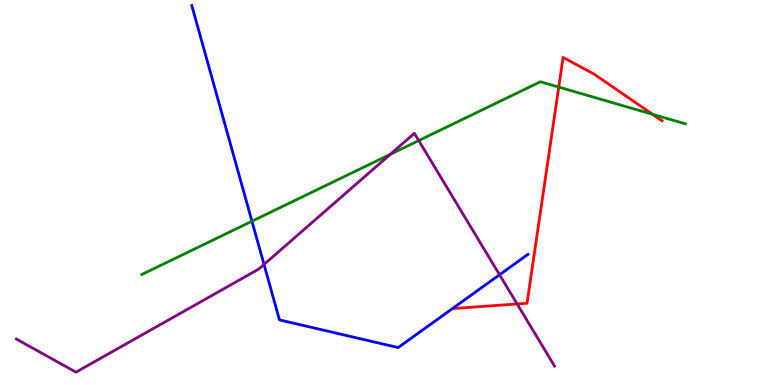[{'lines': ['blue', 'red'], 'intersections': []}, {'lines': ['green', 'red'], 'intersections': [{'x': 7.21, 'y': 7.74}, {'x': 8.42, 'y': 7.03}]}, {'lines': ['purple', 'red'], 'intersections': [{'x': 6.67, 'y': 2.1}]}, {'lines': ['blue', 'green'], 'intersections': [{'x': 3.25, 'y': 4.25}]}, {'lines': ['blue', 'purple'], 'intersections': [{'x': 3.41, 'y': 3.13}, {'x': 6.45, 'y': 2.86}]}, {'lines': ['green', 'purple'], 'intersections': [{'x': 5.04, 'y': 5.99}, {'x': 5.4, 'y': 6.35}]}]